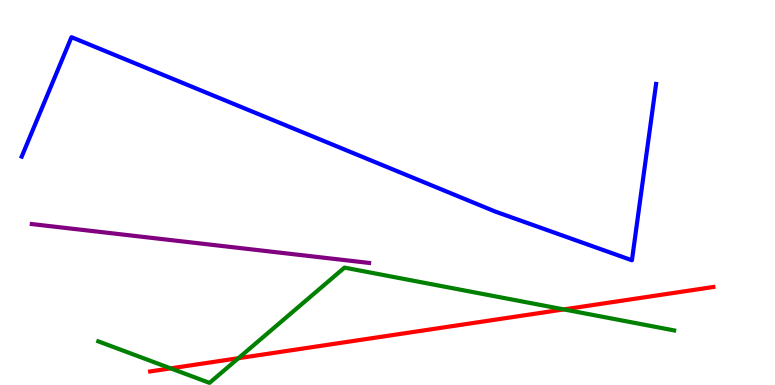[{'lines': ['blue', 'red'], 'intersections': []}, {'lines': ['green', 'red'], 'intersections': [{'x': 2.2, 'y': 0.432}, {'x': 3.08, 'y': 0.696}, {'x': 7.28, 'y': 1.96}]}, {'lines': ['purple', 'red'], 'intersections': []}, {'lines': ['blue', 'green'], 'intersections': []}, {'lines': ['blue', 'purple'], 'intersections': []}, {'lines': ['green', 'purple'], 'intersections': []}]